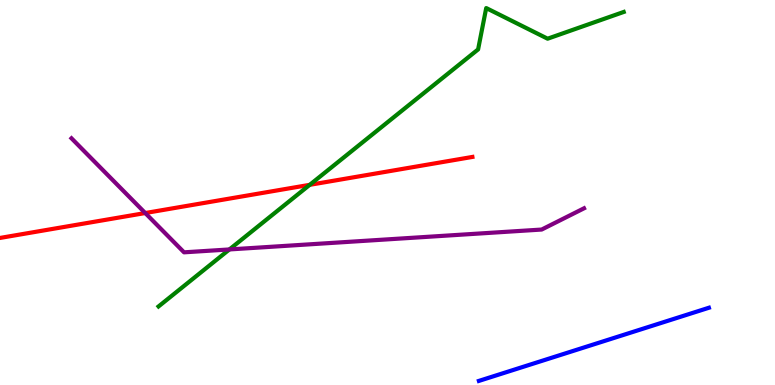[{'lines': ['blue', 'red'], 'intersections': []}, {'lines': ['green', 'red'], 'intersections': [{'x': 4.0, 'y': 5.2}]}, {'lines': ['purple', 'red'], 'intersections': [{'x': 1.87, 'y': 4.47}]}, {'lines': ['blue', 'green'], 'intersections': []}, {'lines': ['blue', 'purple'], 'intersections': []}, {'lines': ['green', 'purple'], 'intersections': [{'x': 2.96, 'y': 3.52}]}]